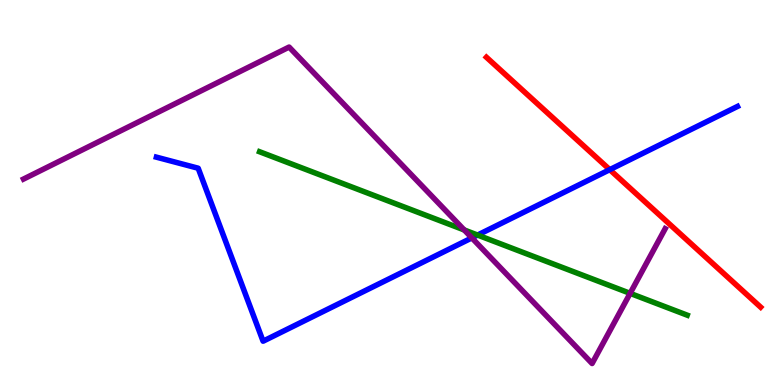[{'lines': ['blue', 'red'], 'intersections': [{'x': 7.87, 'y': 5.59}]}, {'lines': ['green', 'red'], 'intersections': []}, {'lines': ['purple', 'red'], 'intersections': []}, {'lines': ['blue', 'green'], 'intersections': [{'x': 6.16, 'y': 3.89}]}, {'lines': ['blue', 'purple'], 'intersections': [{'x': 6.09, 'y': 3.82}]}, {'lines': ['green', 'purple'], 'intersections': [{'x': 5.99, 'y': 4.03}, {'x': 8.13, 'y': 2.38}]}]